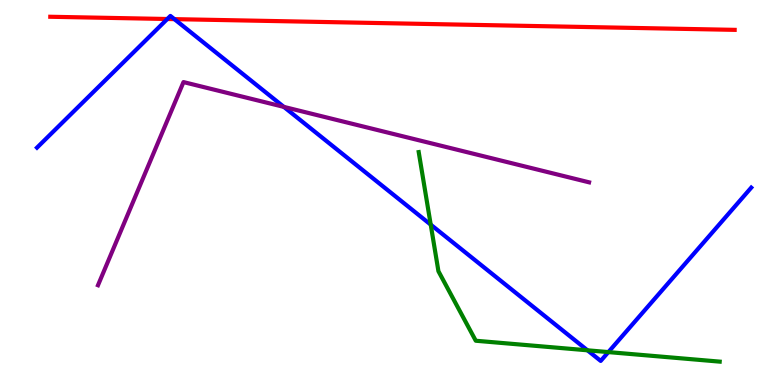[{'lines': ['blue', 'red'], 'intersections': [{'x': 2.16, 'y': 9.51}, {'x': 2.25, 'y': 9.5}]}, {'lines': ['green', 'red'], 'intersections': []}, {'lines': ['purple', 'red'], 'intersections': []}, {'lines': ['blue', 'green'], 'intersections': [{'x': 5.56, 'y': 4.17}, {'x': 7.58, 'y': 0.901}, {'x': 7.85, 'y': 0.855}]}, {'lines': ['blue', 'purple'], 'intersections': [{'x': 3.66, 'y': 7.22}]}, {'lines': ['green', 'purple'], 'intersections': []}]